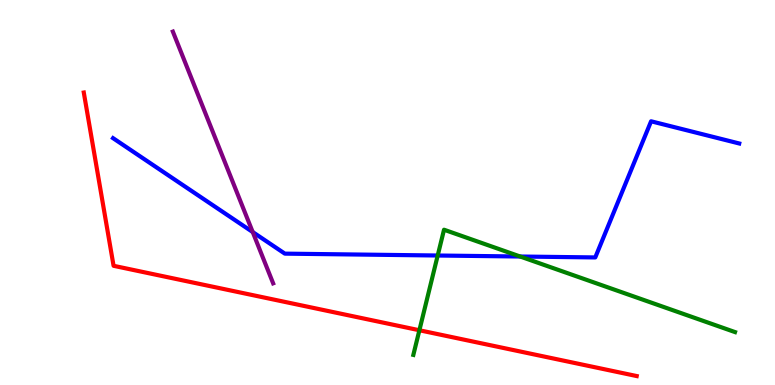[{'lines': ['blue', 'red'], 'intersections': []}, {'lines': ['green', 'red'], 'intersections': [{'x': 5.41, 'y': 1.42}]}, {'lines': ['purple', 'red'], 'intersections': []}, {'lines': ['blue', 'green'], 'intersections': [{'x': 5.65, 'y': 3.36}, {'x': 6.71, 'y': 3.34}]}, {'lines': ['blue', 'purple'], 'intersections': [{'x': 3.26, 'y': 3.97}]}, {'lines': ['green', 'purple'], 'intersections': []}]